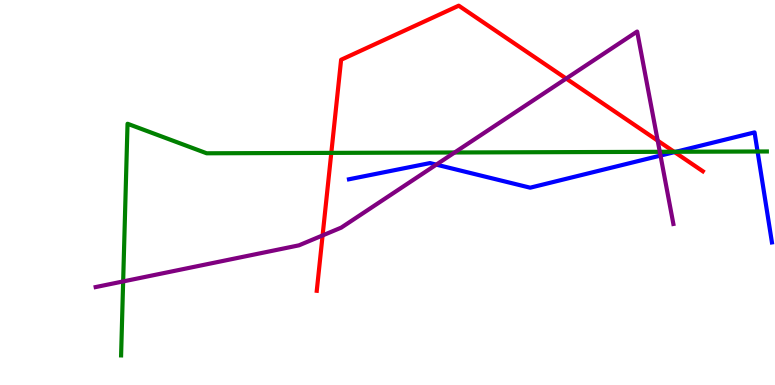[{'lines': ['blue', 'red'], 'intersections': [{'x': 8.7, 'y': 6.05}]}, {'lines': ['green', 'red'], 'intersections': [{'x': 4.27, 'y': 6.03}, {'x': 8.7, 'y': 6.06}]}, {'lines': ['purple', 'red'], 'intersections': [{'x': 4.16, 'y': 3.88}, {'x': 7.31, 'y': 7.96}, {'x': 8.49, 'y': 6.35}]}, {'lines': ['blue', 'green'], 'intersections': [{'x': 8.72, 'y': 6.06}, {'x': 9.78, 'y': 6.06}]}, {'lines': ['blue', 'purple'], 'intersections': [{'x': 5.63, 'y': 5.72}, {'x': 8.52, 'y': 5.96}]}, {'lines': ['green', 'purple'], 'intersections': [{'x': 1.59, 'y': 2.69}, {'x': 5.87, 'y': 6.04}, {'x': 8.51, 'y': 6.06}]}]